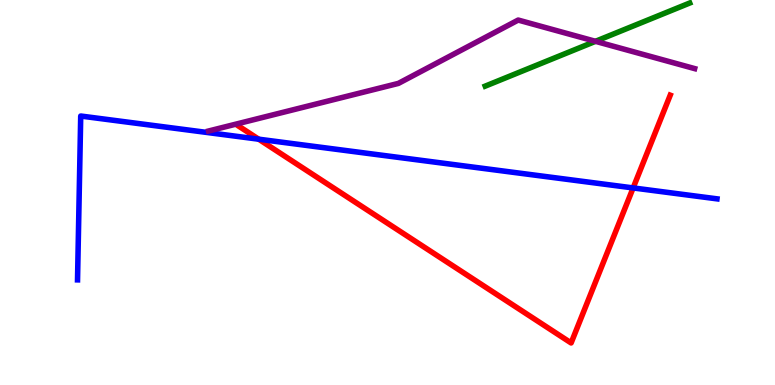[{'lines': ['blue', 'red'], 'intersections': [{'x': 3.34, 'y': 6.38}, {'x': 8.17, 'y': 5.12}]}, {'lines': ['green', 'red'], 'intersections': []}, {'lines': ['purple', 'red'], 'intersections': []}, {'lines': ['blue', 'green'], 'intersections': []}, {'lines': ['blue', 'purple'], 'intersections': []}, {'lines': ['green', 'purple'], 'intersections': [{'x': 7.68, 'y': 8.93}]}]